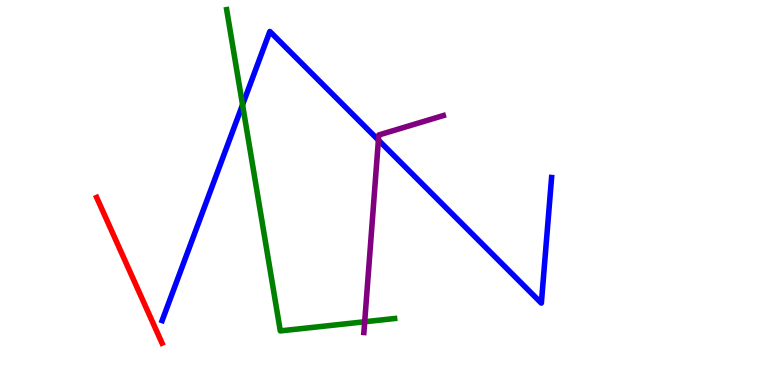[{'lines': ['blue', 'red'], 'intersections': []}, {'lines': ['green', 'red'], 'intersections': []}, {'lines': ['purple', 'red'], 'intersections': []}, {'lines': ['blue', 'green'], 'intersections': [{'x': 3.13, 'y': 7.28}]}, {'lines': ['blue', 'purple'], 'intersections': [{'x': 4.88, 'y': 6.36}]}, {'lines': ['green', 'purple'], 'intersections': [{'x': 4.71, 'y': 1.64}]}]